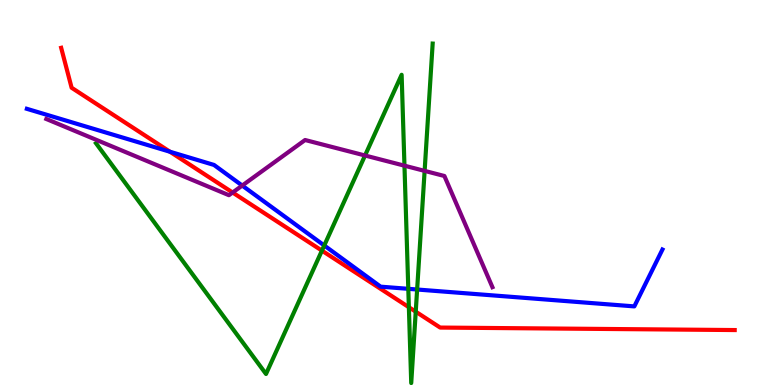[{'lines': ['blue', 'red'], 'intersections': [{'x': 2.19, 'y': 6.06}]}, {'lines': ['green', 'red'], 'intersections': [{'x': 4.15, 'y': 3.49}, {'x': 5.28, 'y': 2.02}, {'x': 5.36, 'y': 1.9}]}, {'lines': ['purple', 'red'], 'intersections': [{'x': 3.0, 'y': 5.0}]}, {'lines': ['blue', 'green'], 'intersections': [{'x': 4.18, 'y': 3.62}, {'x': 5.27, 'y': 2.5}, {'x': 5.38, 'y': 2.48}]}, {'lines': ['blue', 'purple'], 'intersections': [{'x': 3.13, 'y': 5.18}]}, {'lines': ['green', 'purple'], 'intersections': [{'x': 4.71, 'y': 5.96}, {'x': 5.22, 'y': 5.7}, {'x': 5.48, 'y': 5.56}]}]